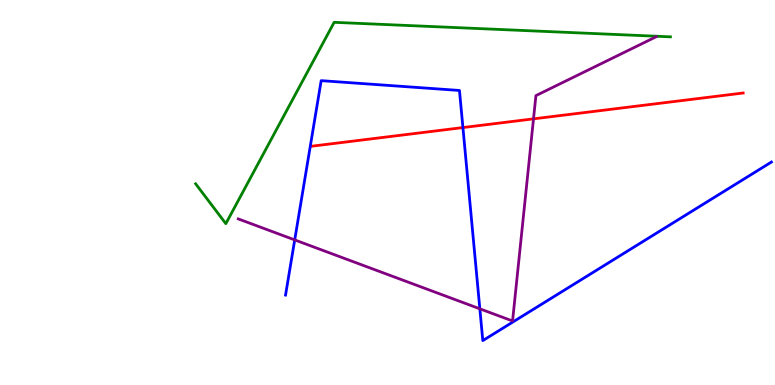[{'lines': ['blue', 'red'], 'intersections': [{'x': 5.97, 'y': 6.69}]}, {'lines': ['green', 'red'], 'intersections': []}, {'lines': ['purple', 'red'], 'intersections': [{'x': 6.88, 'y': 6.91}]}, {'lines': ['blue', 'green'], 'intersections': []}, {'lines': ['blue', 'purple'], 'intersections': [{'x': 3.8, 'y': 3.77}, {'x': 6.19, 'y': 1.98}]}, {'lines': ['green', 'purple'], 'intersections': []}]